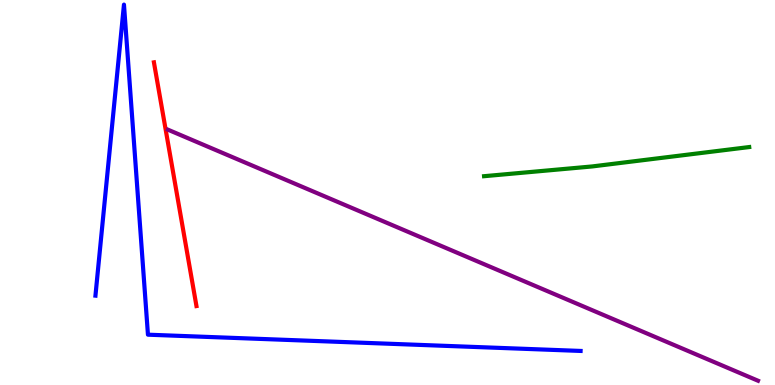[{'lines': ['blue', 'red'], 'intersections': []}, {'lines': ['green', 'red'], 'intersections': []}, {'lines': ['purple', 'red'], 'intersections': []}, {'lines': ['blue', 'green'], 'intersections': []}, {'lines': ['blue', 'purple'], 'intersections': []}, {'lines': ['green', 'purple'], 'intersections': []}]